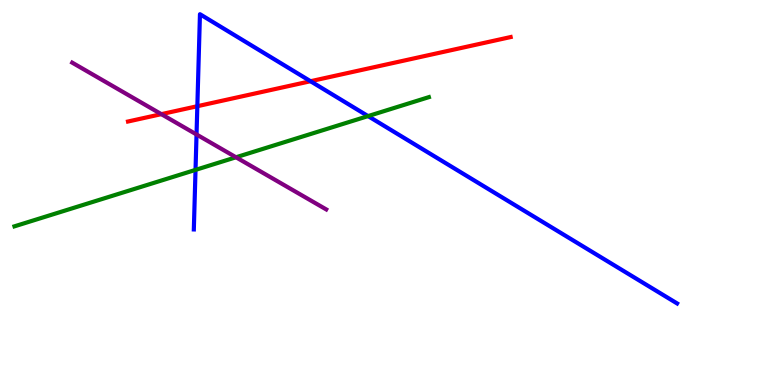[{'lines': ['blue', 'red'], 'intersections': [{'x': 2.55, 'y': 7.24}, {'x': 4.01, 'y': 7.89}]}, {'lines': ['green', 'red'], 'intersections': []}, {'lines': ['purple', 'red'], 'intersections': [{'x': 2.08, 'y': 7.04}]}, {'lines': ['blue', 'green'], 'intersections': [{'x': 2.52, 'y': 5.59}, {'x': 4.75, 'y': 6.98}]}, {'lines': ['blue', 'purple'], 'intersections': [{'x': 2.54, 'y': 6.51}]}, {'lines': ['green', 'purple'], 'intersections': [{'x': 3.04, 'y': 5.91}]}]